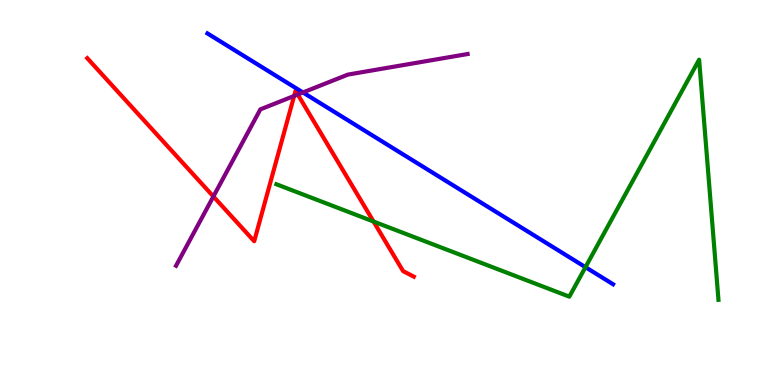[{'lines': ['blue', 'red'], 'intersections': []}, {'lines': ['green', 'red'], 'intersections': [{'x': 4.82, 'y': 4.25}]}, {'lines': ['purple', 'red'], 'intersections': [{'x': 2.75, 'y': 4.9}, {'x': 3.8, 'y': 7.51}, {'x': 3.84, 'y': 7.55}]}, {'lines': ['blue', 'green'], 'intersections': [{'x': 7.55, 'y': 3.06}]}, {'lines': ['blue', 'purple'], 'intersections': [{'x': 3.91, 'y': 7.6}]}, {'lines': ['green', 'purple'], 'intersections': []}]